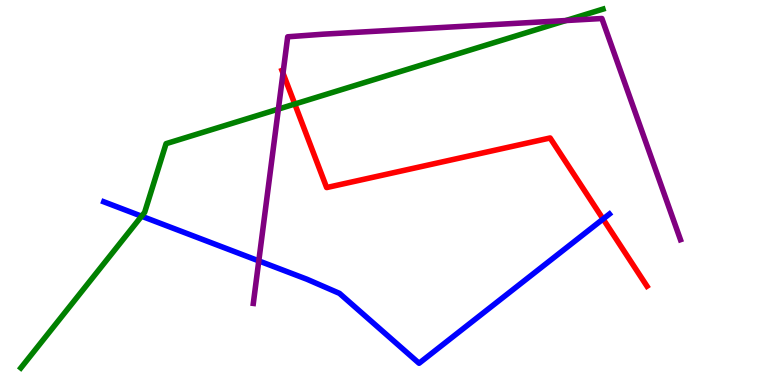[{'lines': ['blue', 'red'], 'intersections': [{'x': 7.78, 'y': 4.31}]}, {'lines': ['green', 'red'], 'intersections': [{'x': 3.8, 'y': 7.3}]}, {'lines': ['purple', 'red'], 'intersections': [{'x': 3.65, 'y': 8.1}]}, {'lines': ['blue', 'green'], 'intersections': [{'x': 1.83, 'y': 4.38}]}, {'lines': ['blue', 'purple'], 'intersections': [{'x': 3.34, 'y': 3.22}]}, {'lines': ['green', 'purple'], 'intersections': [{'x': 3.59, 'y': 7.17}, {'x': 7.3, 'y': 9.47}]}]